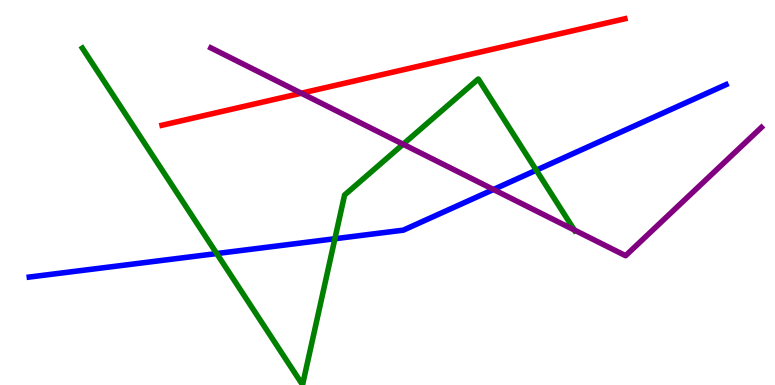[{'lines': ['blue', 'red'], 'intersections': []}, {'lines': ['green', 'red'], 'intersections': []}, {'lines': ['purple', 'red'], 'intersections': [{'x': 3.89, 'y': 7.58}]}, {'lines': ['blue', 'green'], 'intersections': [{'x': 2.8, 'y': 3.41}, {'x': 4.32, 'y': 3.8}, {'x': 6.92, 'y': 5.58}]}, {'lines': ['blue', 'purple'], 'intersections': [{'x': 6.37, 'y': 5.08}]}, {'lines': ['green', 'purple'], 'intersections': [{'x': 5.2, 'y': 6.25}, {'x': 7.41, 'y': 4.03}]}]